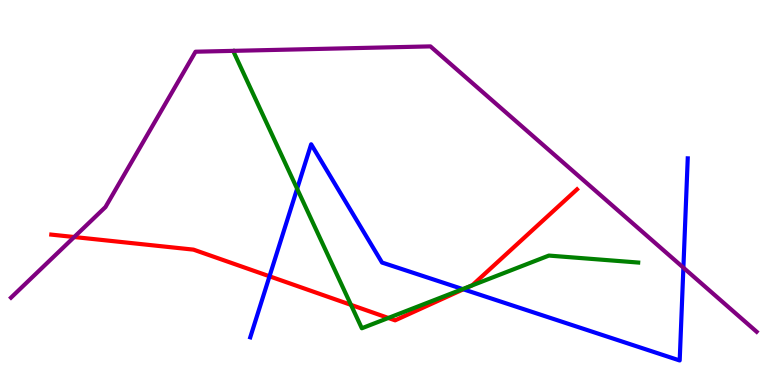[{'lines': ['blue', 'red'], 'intersections': [{'x': 3.48, 'y': 2.82}, {'x': 5.98, 'y': 2.49}]}, {'lines': ['green', 'red'], 'intersections': [{'x': 4.53, 'y': 2.08}, {'x': 5.01, 'y': 1.74}, {'x': 6.07, 'y': 2.57}]}, {'lines': ['purple', 'red'], 'intersections': [{'x': 0.957, 'y': 3.84}]}, {'lines': ['blue', 'green'], 'intersections': [{'x': 3.83, 'y': 5.1}, {'x': 5.97, 'y': 2.49}]}, {'lines': ['blue', 'purple'], 'intersections': [{'x': 8.82, 'y': 3.05}]}, {'lines': ['green', 'purple'], 'intersections': []}]